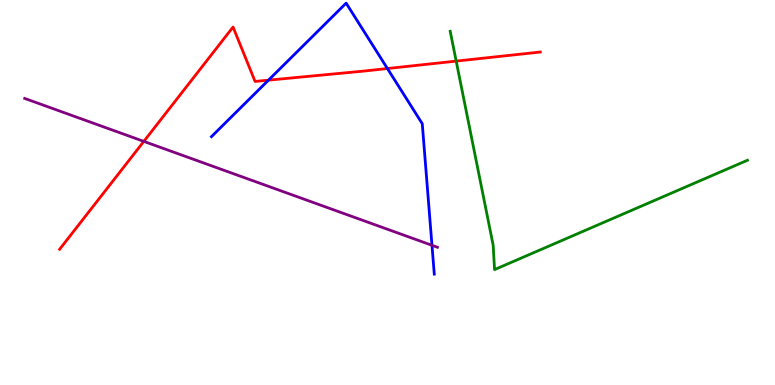[{'lines': ['blue', 'red'], 'intersections': [{'x': 3.46, 'y': 7.92}, {'x': 5.0, 'y': 8.22}]}, {'lines': ['green', 'red'], 'intersections': [{'x': 5.89, 'y': 8.41}]}, {'lines': ['purple', 'red'], 'intersections': [{'x': 1.86, 'y': 6.33}]}, {'lines': ['blue', 'green'], 'intersections': []}, {'lines': ['blue', 'purple'], 'intersections': [{'x': 5.57, 'y': 3.63}]}, {'lines': ['green', 'purple'], 'intersections': []}]